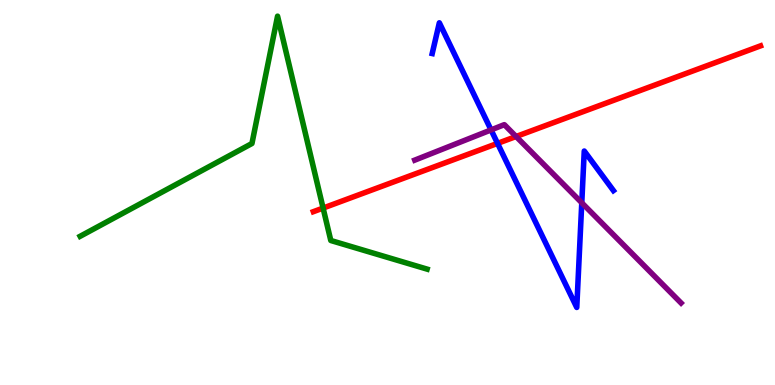[{'lines': ['blue', 'red'], 'intersections': [{'x': 6.42, 'y': 6.28}]}, {'lines': ['green', 'red'], 'intersections': [{'x': 4.17, 'y': 4.6}]}, {'lines': ['purple', 'red'], 'intersections': [{'x': 6.66, 'y': 6.45}]}, {'lines': ['blue', 'green'], 'intersections': []}, {'lines': ['blue', 'purple'], 'intersections': [{'x': 6.34, 'y': 6.63}, {'x': 7.51, 'y': 4.73}]}, {'lines': ['green', 'purple'], 'intersections': []}]